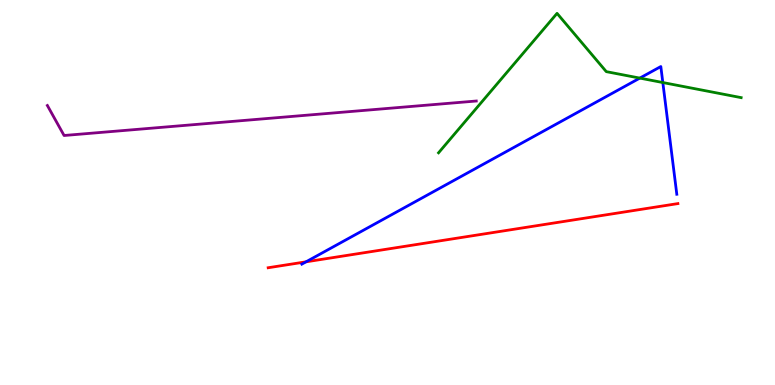[{'lines': ['blue', 'red'], 'intersections': [{'x': 3.95, 'y': 3.2}]}, {'lines': ['green', 'red'], 'intersections': []}, {'lines': ['purple', 'red'], 'intersections': []}, {'lines': ['blue', 'green'], 'intersections': [{'x': 8.26, 'y': 7.97}, {'x': 8.55, 'y': 7.86}]}, {'lines': ['blue', 'purple'], 'intersections': []}, {'lines': ['green', 'purple'], 'intersections': []}]